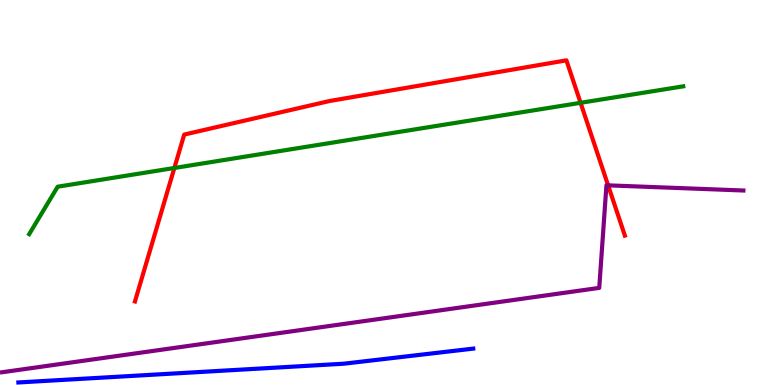[{'lines': ['blue', 'red'], 'intersections': []}, {'lines': ['green', 'red'], 'intersections': [{'x': 2.25, 'y': 5.64}, {'x': 7.49, 'y': 7.33}]}, {'lines': ['purple', 'red'], 'intersections': [{'x': 7.85, 'y': 5.19}]}, {'lines': ['blue', 'green'], 'intersections': []}, {'lines': ['blue', 'purple'], 'intersections': []}, {'lines': ['green', 'purple'], 'intersections': []}]